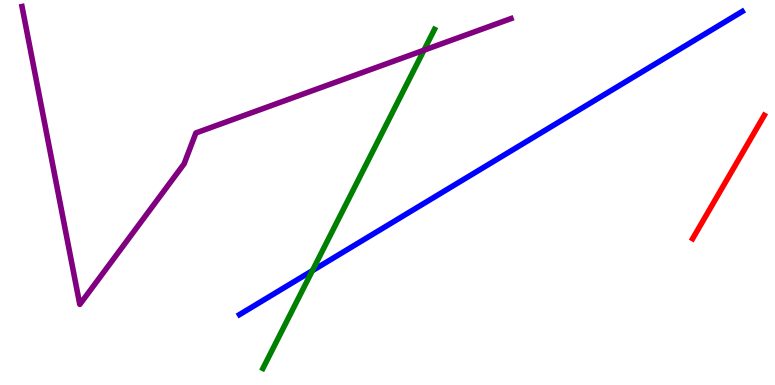[{'lines': ['blue', 'red'], 'intersections': []}, {'lines': ['green', 'red'], 'intersections': []}, {'lines': ['purple', 'red'], 'intersections': []}, {'lines': ['blue', 'green'], 'intersections': [{'x': 4.03, 'y': 2.97}]}, {'lines': ['blue', 'purple'], 'intersections': []}, {'lines': ['green', 'purple'], 'intersections': [{'x': 5.47, 'y': 8.7}]}]